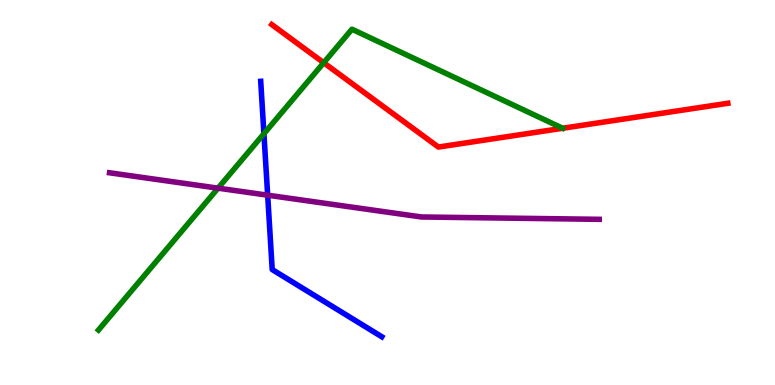[{'lines': ['blue', 'red'], 'intersections': []}, {'lines': ['green', 'red'], 'intersections': [{'x': 4.18, 'y': 8.37}]}, {'lines': ['purple', 'red'], 'intersections': []}, {'lines': ['blue', 'green'], 'intersections': [{'x': 3.41, 'y': 6.53}]}, {'lines': ['blue', 'purple'], 'intersections': [{'x': 3.45, 'y': 4.93}]}, {'lines': ['green', 'purple'], 'intersections': [{'x': 2.81, 'y': 5.11}]}]